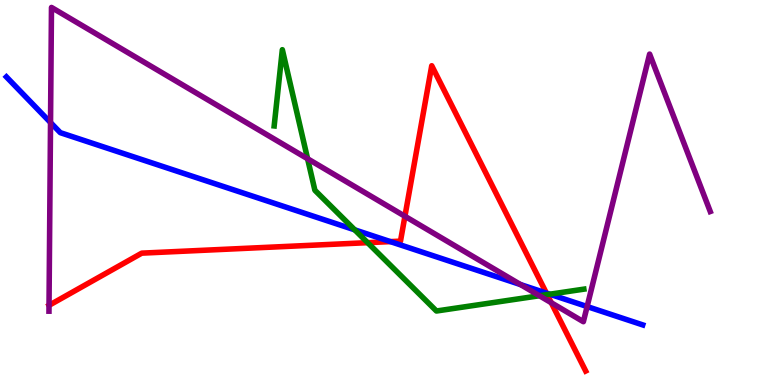[{'lines': ['blue', 'red'], 'intersections': [{'x': 5.04, 'y': 3.72}, {'x': 7.05, 'y': 2.39}]}, {'lines': ['green', 'red'], 'intersections': [{'x': 4.74, 'y': 3.7}, {'x': 7.06, 'y': 2.35}]}, {'lines': ['purple', 'red'], 'intersections': [{'x': 5.22, 'y': 4.38}, {'x': 7.11, 'y': 2.14}]}, {'lines': ['blue', 'green'], 'intersections': [{'x': 4.58, 'y': 4.03}, {'x': 7.09, 'y': 2.36}]}, {'lines': ['blue', 'purple'], 'intersections': [{'x': 0.652, 'y': 6.82}, {'x': 6.72, 'y': 2.61}, {'x': 7.58, 'y': 2.04}]}, {'lines': ['green', 'purple'], 'intersections': [{'x': 3.97, 'y': 5.88}, {'x': 6.96, 'y': 2.32}]}]